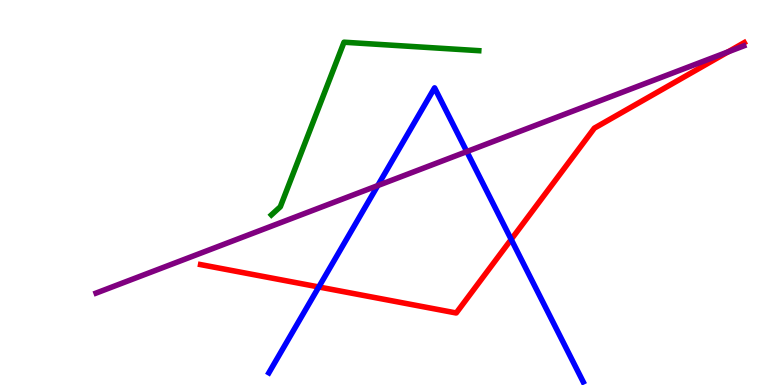[{'lines': ['blue', 'red'], 'intersections': [{'x': 4.11, 'y': 2.55}, {'x': 6.6, 'y': 3.78}]}, {'lines': ['green', 'red'], 'intersections': []}, {'lines': ['purple', 'red'], 'intersections': [{'x': 9.39, 'y': 8.65}]}, {'lines': ['blue', 'green'], 'intersections': []}, {'lines': ['blue', 'purple'], 'intersections': [{'x': 4.87, 'y': 5.18}, {'x': 6.02, 'y': 6.06}]}, {'lines': ['green', 'purple'], 'intersections': []}]